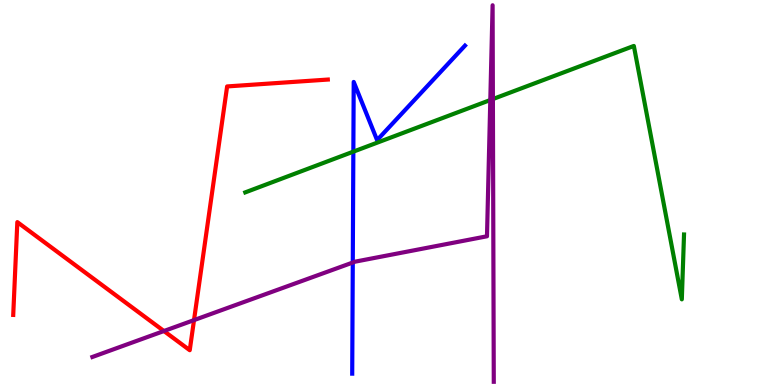[{'lines': ['blue', 'red'], 'intersections': []}, {'lines': ['green', 'red'], 'intersections': []}, {'lines': ['purple', 'red'], 'intersections': [{'x': 2.12, 'y': 1.4}, {'x': 2.5, 'y': 1.69}]}, {'lines': ['blue', 'green'], 'intersections': [{'x': 4.56, 'y': 6.06}]}, {'lines': ['blue', 'purple'], 'intersections': [{'x': 4.55, 'y': 3.18}]}, {'lines': ['green', 'purple'], 'intersections': [{'x': 6.33, 'y': 7.4}, {'x': 6.36, 'y': 7.43}]}]